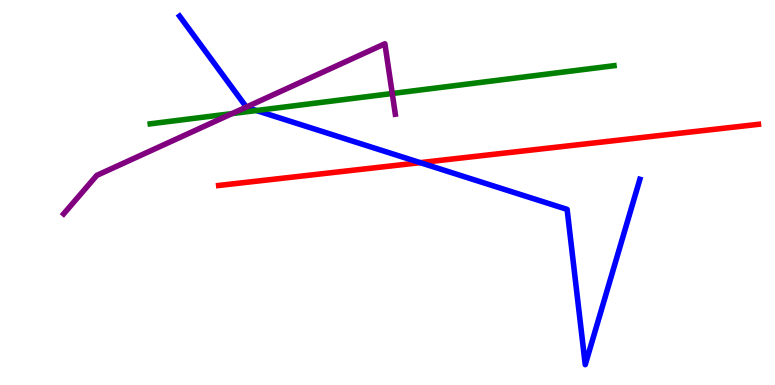[{'lines': ['blue', 'red'], 'intersections': [{'x': 5.42, 'y': 5.78}]}, {'lines': ['green', 'red'], 'intersections': []}, {'lines': ['purple', 'red'], 'intersections': []}, {'lines': ['blue', 'green'], 'intersections': [{'x': 3.31, 'y': 7.13}]}, {'lines': ['blue', 'purple'], 'intersections': [{'x': 3.18, 'y': 7.22}]}, {'lines': ['green', 'purple'], 'intersections': [{'x': 2.99, 'y': 7.05}, {'x': 5.06, 'y': 7.57}]}]